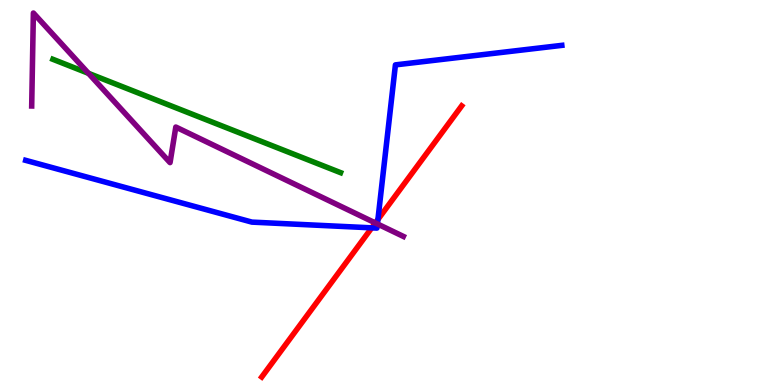[{'lines': ['blue', 'red'], 'intersections': [{'x': 4.8, 'y': 4.08}, {'x': 4.88, 'y': 4.3}]}, {'lines': ['green', 'red'], 'intersections': []}, {'lines': ['purple', 'red'], 'intersections': [{'x': 4.84, 'y': 4.21}]}, {'lines': ['blue', 'green'], 'intersections': []}, {'lines': ['blue', 'purple'], 'intersections': [{'x': 4.87, 'y': 4.18}]}, {'lines': ['green', 'purple'], 'intersections': [{'x': 1.14, 'y': 8.1}]}]